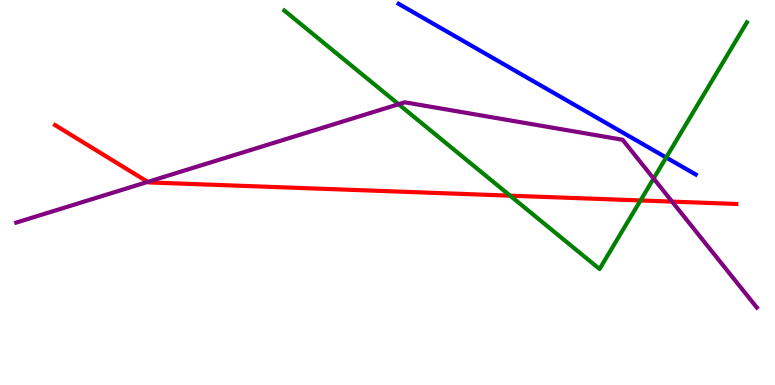[{'lines': ['blue', 'red'], 'intersections': []}, {'lines': ['green', 'red'], 'intersections': [{'x': 6.58, 'y': 4.92}, {'x': 8.26, 'y': 4.79}]}, {'lines': ['purple', 'red'], 'intersections': [{'x': 1.91, 'y': 5.28}, {'x': 8.67, 'y': 4.76}]}, {'lines': ['blue', 'green'], 'intersections': [{'x': 8.6, 'y': 5.91}]}, {'lines': ['blue', 'purple'], 'intersections': []}, {'lines': ['green', 'purple'], 'intersections': [{'x': 5.14, 'y': 7.29}, {'x': 8.43, 'y': 5.36}]}]